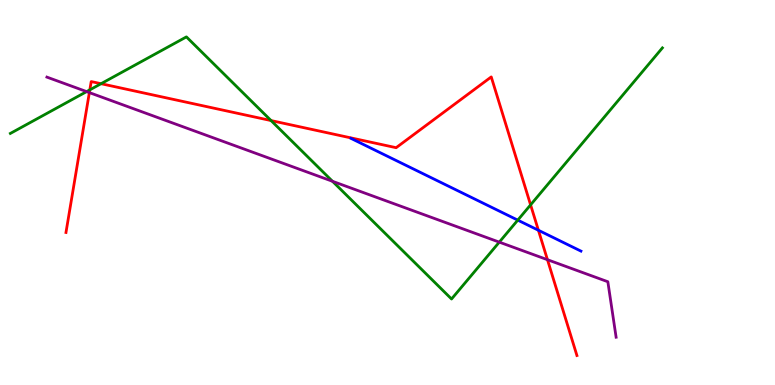[{'lines': ['blue', 'red'], 'intersections': [{'x': 6.95, 'y': 4.02}]}, {'lines': ['green', 'red'], 'intersections': [{'x': 1.16, 'y': 7.67}, {'x': 1.3, 'y': 7.83}, {'x': 3.5, 'y': 6.87}, {'x': 6.85, 'y': 4.68}]}, {'lines': ['purple', 'red'], 'intersections': [{'x': 1.15, 'y': 7.59}, {'x': 7.06, 'y': 3.25}]}, {'lines': ['blue', 'green'], 'intersections': [{'x': 6.68, 'y': 4.28}]}, {'lines': ['blue', 'purple'], 'intersections': []}, {'lines': ['green', 'purple'], 'intersections': [{'x': 1.12, 'y': 7.62}, {'x': 4.29, 'y': 5.29}, {'x': 6.44, 'y': 3.71}]}]